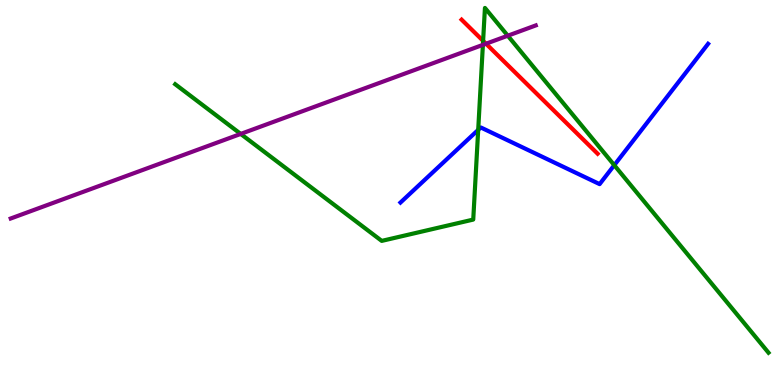[{'lines': ['blue', 'red'], 'intersections': []}, {'lines': ['green', 'red'], 'intersections': [{'x': 6.23, 'y': 8.94}]}, {'lines': ['purple', 'red'], 'intersections': [{'x': 6.27, 'y': 8.86}]}, {'lines': ['blue', 'green'], 'intersections': [{'x': 6.17, 'y': 6.63}, {'x': 7.93, 'y': 5.71}]}, {'lines': ['blue', 'purple'], 'intersections': []}, {'lines': ['green', 'purple'], 'intersections': [{'x': 3.11, 'y': 6.52}, {'x': 6.23, 'y': 8.83}, {'x': 6.55, 'y': 9.07}]}]